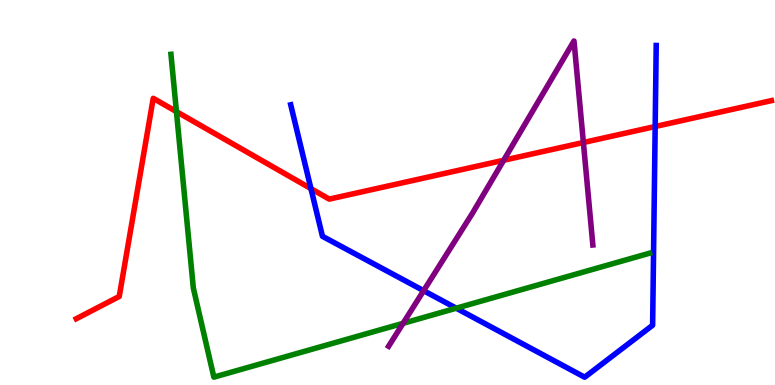[{'lines': ['blue', 'red'], 'intersections': [{'x': 4.01, 'y': 5.1}, {'x': 8.45, 'y': 6.71}]}, {'lines': ['green', 'red'], 'intersections': [{'x': 2.28, 'y': 7.1}]}, {'lines': ['purple', 'red'], 'intersections': [{'x': 6.5, 'y': 5.84}, {'x': 7.53, 'y': 6.3}]}, {'lines': ['blue', 'green'], 'intersections': [{'x': 5.89, 'y': 1.99}]}, {'lines': ['blue', 'purple'], 'intersections': [{'x': 5.47, 'y': 2.45}]}, {'lines': ['green', 'purple'], 'intersections': [{'x': 5.2, 'y': 1.6}]}]